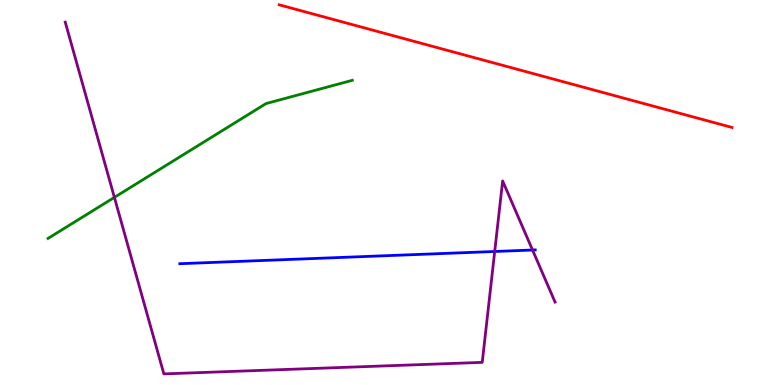[{'lines': ['blue', 'red'], 'intersections': []}, {'lines': ['green', 'red'], 'intersections': []}, {'lines': ['purple', 'red'], 'intersections': []}, {'lines': ['blue', 'green'], 'intersections': []}, {'lines': ['blue', 'purple'], 'intersections': [{'x': 6.38, 'y': 3.47}, {'x': 6.87, 'y': 3.51}]}, {'lines': ['green', 'purple'], 'intersections': [{'x': 1.48, 'y': 4.87}]}]